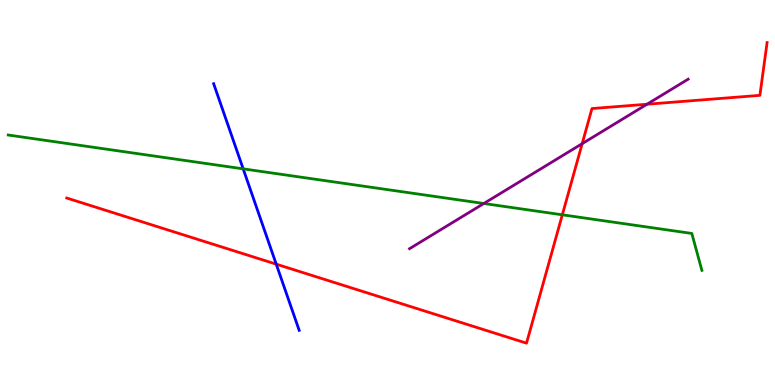[{'lines': ['blue', 'red'], 'intersections': [{'x': 3.56, 'y': 3.14}]}, {'lines': ['green', 'red'], 'intersections': [{'x': 7.26, 'y': 4.42}]}, {'lines': ['purple', 'red'], 'intersections': [{'x': 7.51, 'y': 6.27}, {'x': 8.35, 'y': 7.29}]}, {'lines': ['blue', 'green'], 'intersections': [{'x': 3.14, 'y': 5.61}]}, {'lines': ['blue', 'purple'], 'intersections': []}, {'lines': ['green', 'purple'], 'intersections': [{'x': 6.24, 'y': 4.71}]}]